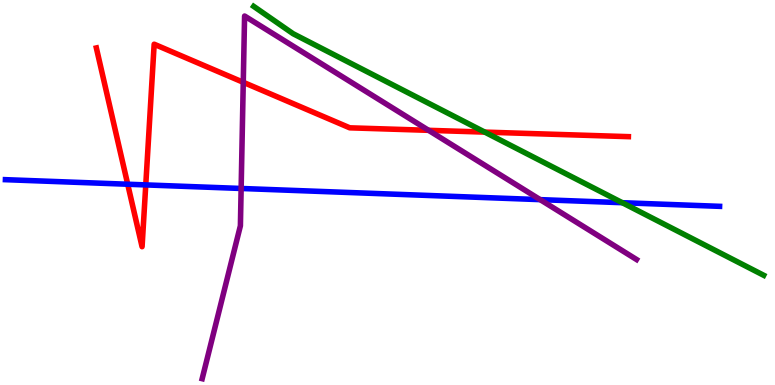[{'lines': ['blue', 'red'], 'intersections': [{'x': 1.65, 'y': 5.21}, {'x': 1.88, 'y': 5.2}]}, {'lines': ['green', 'red'], 'intersections': [{'x': 6.26, 'y': 6.57}]}, {'lines': ['purple', 'red'], 'intersections': [{'x': 3.14, 'y': 7.86}, {'x': 5.53, 'y': 6.61}]}, {'lines': ['blue', 'green'], 'intersections': [{'x': 8.03, 'y': 4.73}]}, {'lines': ['blue', 'purple'], 'intersections': [{'x': 3.11, 'y': 5.1}, {'x': 6.97, 'y': 4.81}]}, {'lines': ['green', 'purple'], 'intersections': []}]